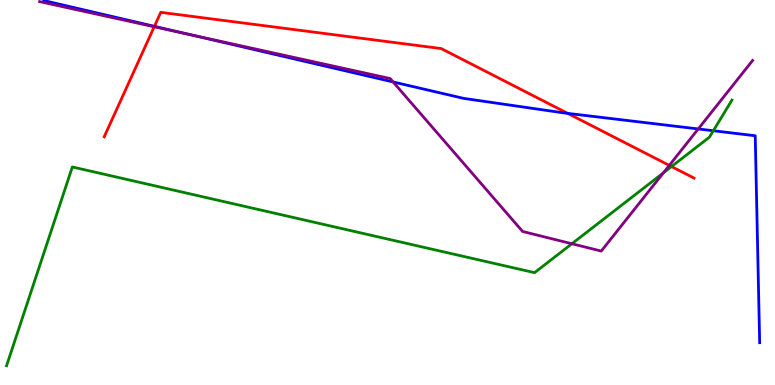[{'lines': ['blue', 'red'], 'intersections': [{'x': 1.99, 'y': 9.32}, {'x': 7.33, 'y': 7.06}]}, {'lines': ['green', 'red'], 'intersections': [{'x': 8.66, 'y': 5.67}]}, {'lines': ['purple', 'red'], 'intersections': [{'x': 1.99, 'y': 9.3}, {'x': 8.64, 'y': 5.7}]}, {'lines': ['blue', 'green'], 'intersections': [{'x': 9.2, 'y': 6.6}]}, {'lines': ['blue', 'purple'], 'intersections': [{'x': 2.45, 'y': 9.1}, {'x': 5.07, 'y': 7.87}, {'x': 9.01, 'y': 6.65}]}, {'lines': ['green', 'purple'], 'intersections': [{'x': 7.38, 'y': 3.67}, {'x': 8.56, 'y': 5.51}]}]